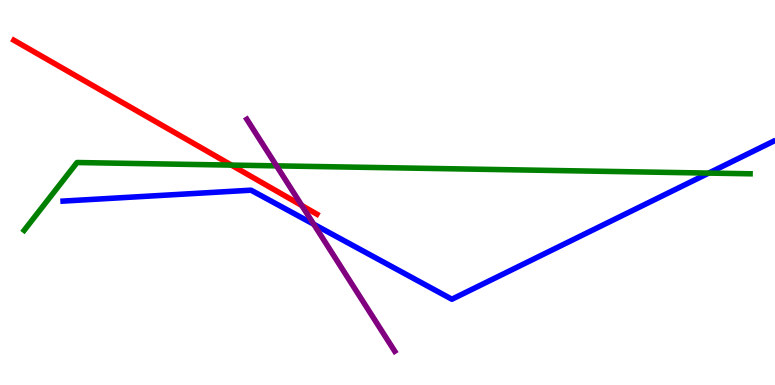[{'lines': ['blue', 'red'], 'intersections': []}, {'lines': ['green', 'red'], 'intersections': [{'x': 2.99, 'y': 5.71}]}, {'lines': ['purple', 'red'], 'intersections': [{'x': 3.89, 'y': 4.66}]}, {'lines': ['blue', 'green'], 'intersections': [{'x': 9.14, 'y': 5.5}]}, {'lines': ['blue', 'purple'], 'intersections': [{'x': 4.05, 'y': 4.18}]}, {'lines': ['green', 'purple'], 'intersections': [{'x': 3.57, 'y': 5.69}]}]